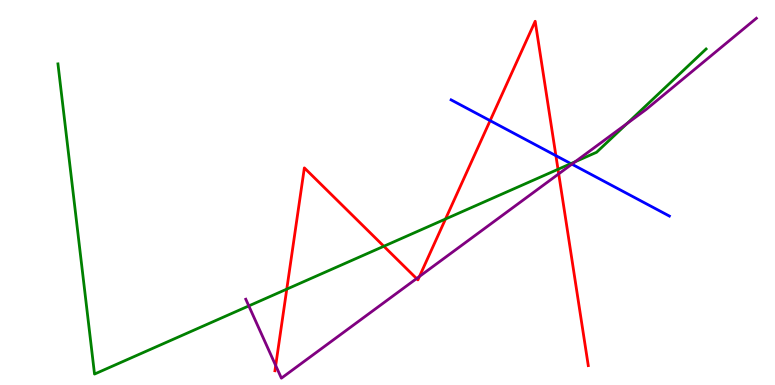[{'lines': ['blue', 'red'], 'intersections': [{'x': 6.32, 'y': 6.87}, {'x': 7.17, 'y': 5.96}]}, {'lines': ['green', 'red'], 'intersections': [{'x': 3.7, 'y': 2.49}, {'x': 4.95, 'y': 3.6}, {'x': 5.75, 'y': 4.31}, {'x': 7.2, 'y': 5.6}]}, {'lines': ['purple', 'red'], 'intersections': [{'x': 3.56, 'y': 0.505}, {'x': 5.38, 'y': 2.76}, {'x': 5.41, 'y': 2.82}, {'x': 7.21, 'y': 5.48}]}, {'lines': ['blue', 'green'], 'intersections': [{'x': 7.37, 'y': 5.75}]}, {'lines': ['blue', 'purple'], 'intersections': [{'x': 7.38, 'y': 5.74}]}, {'lines': ['green', 'purple'], 'intersections': [{'x': 3.21, 'y': 2.05}, {'x': 7.42, 'y': 5.8}, {'x': 8.09, 'y': 6.79}]}]